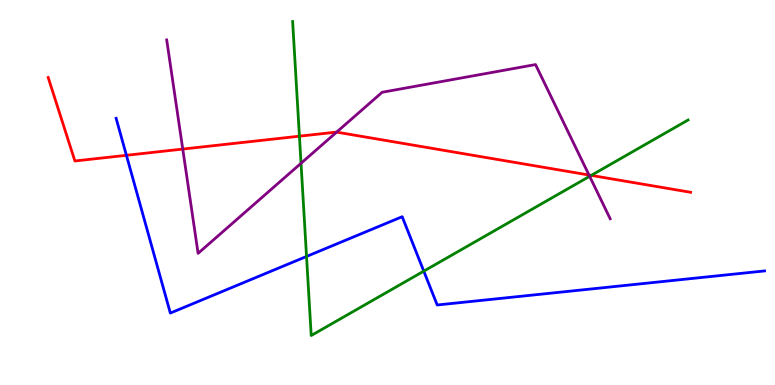[{'lines': ['blue', 'red'], 'intersections': [{'x': 1.63, 'y': 5.97}]}, {'lines': ['green', 'red'], 'intersections': [{'x': 3.86, 'y': 6.46}, {'x': 7.63, 'y': 5.44}]}, {'lines': ['purple', 'red'], 'intersections': [{'x': 2.36, 'y': 6.13}, {'x': 4.34, 'y': 6.57}, {'x': 7.6, 'y': 5.45}]}, {'lines': ['blue', 'green'], 'intersections': [{'x': 3.96, 'y': 3.34}, {'x': 5.47, 'y': 2.96}]}, {'lines': ['blue', 'purple'], 'intersections': []}, {'lines': ['green', 'purple'], 'intersections': [{'x': 3.88, 'y': 5.76}, {'x': 7.61, 'y': 5.42}]}]